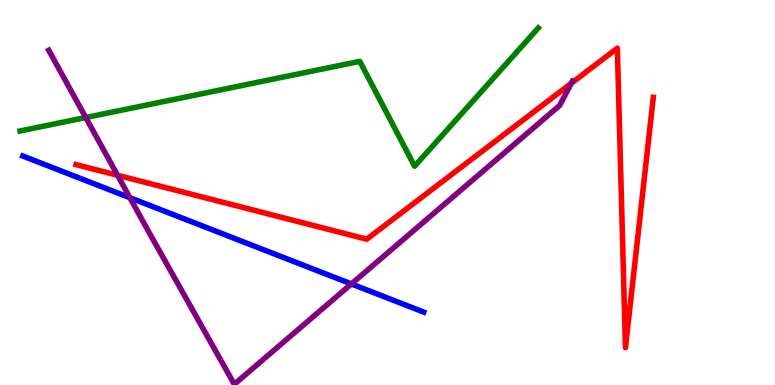[{'lines': ['blue', 'red'], 'intersections': []}, {'lines': ['green', 'red'], 'intersections': []}, {'lines': ['purple', 'red'], 'intersections': [{'x': 1.52, 'y': 5.45}, {'x': 7.37, 'y': 7.84}]}, {'lines': ['blue', 'green'], 'intersections': []}, {'lines': ['blue', 'purple'], 'intersections': [{'x': 1.68, 'y': 4.86}, {'x': 4.53, 'y': 2.63}]}, {'lines': ['green', 'purple'], 'intersections': [{'x': 1.11, 'y': 6.95}]}]